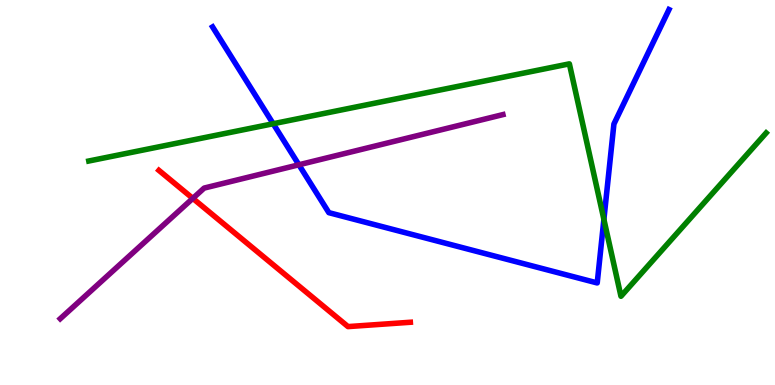[{'lines': ['blue', 'red'], 'intersections': []}, {'lines': ['green', 'red'], 'intersections': []}, {'lines': ['purple', 'red'], 'intersections': [{'x': 2.49, 'y': 4.85}]}, {'lines': ['blue', 'green'], 'intersections': [{'x': 3.52, 'y': 6.79}, {'x': 7.79, 'y': 4.3}]}, {'lines': ['blue', 'purple'], 'intersections': [{'x': 3.86, 'y': 5.72}]}, {'lines': ['green', 'purple'], 'intersections': []}]